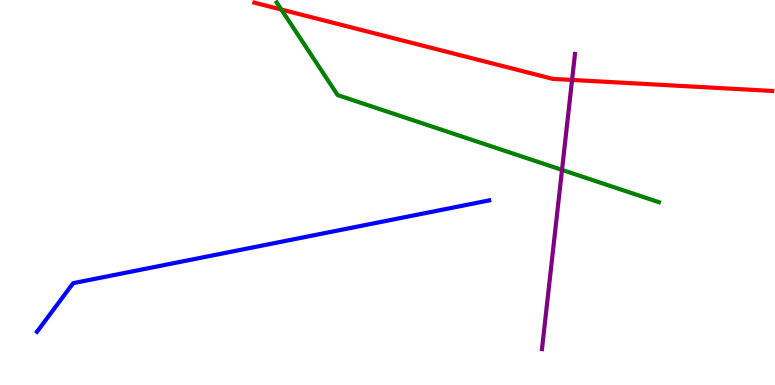[{'lines': ['blue', 'red'], 'intersections': []}, {'lines': ['green', 'red'], 'intersections': [{'x': 3.63, 'y': 9.75}]}, {'lines': ['purple', 'red'], 'intersections': [{'x': 7.38, 'y': 7.92}]}, {'lines': ['blue', 'green'], 'intersections': []}, {'lines': ['blue', 'purple'], 'intersections': []}, {'lines': ['green', 'purple'], 'intersections': [{'x': 7.25, 'y': 5.59}]}]